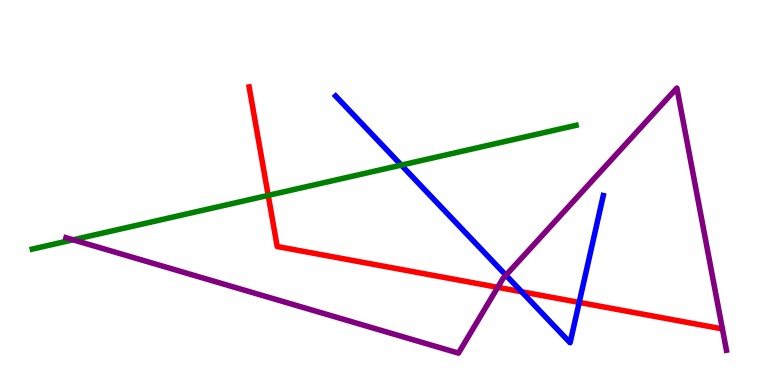[{'lines': ['blue', 'red'], 'intersections': [{'x': 6.73, 'y': 2.42}, {'x': 7.47, 'y': 2.15}]}, {'lines': ['green', 'red'], 'intersections': [{'x': 3.46, 'y': 4.93}]}, {'lines': ['purple', 'red'], 'intersections': [{'x': 6.42, 'y': 2.54}]}, {'lines': ['blue', 'green'], 'intersections': [{'x': 5.18, 'y': 5.71}]}, {'lines': ['blue', 'purple'], 'intersections': [{'x': 6.53, 'y': 2.85}]}, {'lines': ['green', 'purple'], 'intersections': [{'x': 0.943, 'y': 3.77}]}]